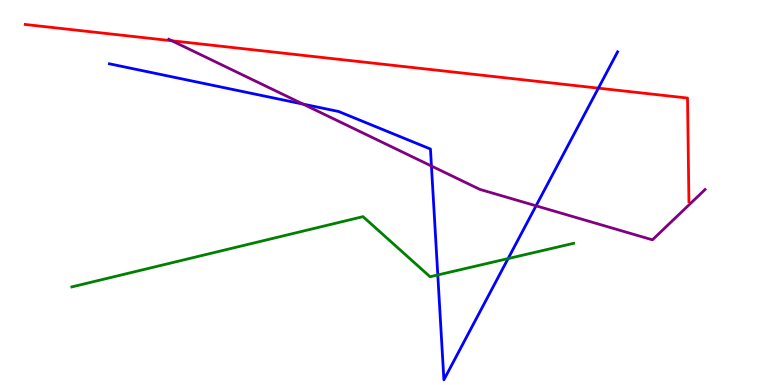[{'lines': ['blue', 'red'], 'intersections': [{'x': 7.72, 'y': 7.71}]}, {'lines': ['green', 'red'], 'intersections': []}, {'lines': ['purple', 'red'], 'intersections': [{'x': 2.22, 'y': 8.94}]}, {'lines': ['blue', 'green'], 'intersections': [{'x': 5.65, 'y': 2.86}, {'x': 6.56, 'y': 3.28}]}, {'lines': ['blue', 'purple'], 'intersections': [{'x': 3.91, 'y': 7.3}, {'x': 5.57, 'y': 5.69}, {'x': 6.92, 'y': 4.65}]}, {'lines': ['green', 'purple'], 'intersections': []}]